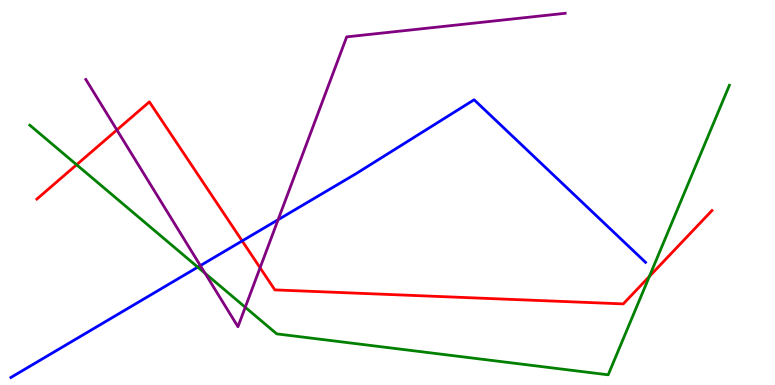[{'lines': ['blue', 'red'], 'intersections': [{'x': 3.12, 'y': 3.74}]}, {'lines': ['green', 'red'], 'intersections': [{'x': 0.989, 'y': 5.72}, {'x': 8.38, 'y': 2.82}]}, {'lines': ['purple', 'red'], 'intersections': [{'x': 1.51, 'y': 6.62}, {'x': 3.36, 'y': 3.05}]}, {'lines': ['blue', 'green'], 'intersections': [{'x': 2.55, 'y': 3.06}]}, {'lines': ['blue', 'purple'], 'intersections': [{'x': 2.59, 'y': 3.1}, {'x': 3.59, 'y': 4.29}]}, {'lines': ['green', 'purple'], 'intersections': [{'x': 2.65, 'y': 2.9}, {'x': 3.16, 'y': 2.02}]}]